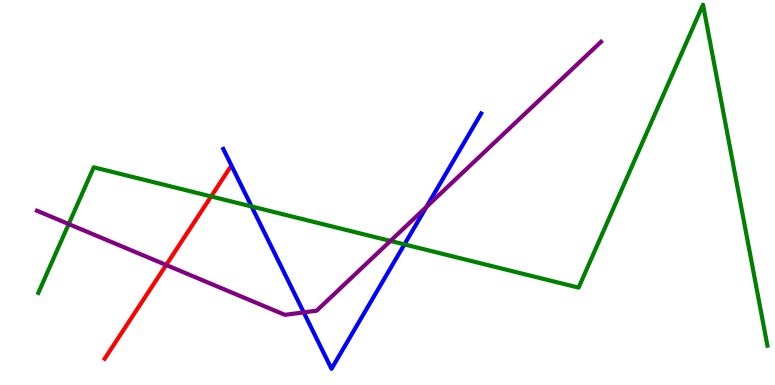[{'lines': ['blue', 'red'], 'intersections': []}, {'lines': ['green', 'red'], 'intersections': [{'x': 2.72, 'y': 4.9}]}, {'lines': ['purple', 'red'], 'intersections': [{'x': 2.14, 'y': 3.12}]}, {'lines': ['blue', 'green'], 'intersections': [{'x': 3.25, 'y': 4.64}, {'x': 5.22, 'y': 3.65}]}, {'lines': ['blue', 'purple'], 'intersections': [{'x': 3.92, 'y': 1.89}, {'x': 5.5, 'y': 4.63}]}, {'lines': ['green', 'purple'], 'intersections': [{'x': 0.887, 'y': 4.18}, {'x': 5.04, 'y': 3.74}]}]